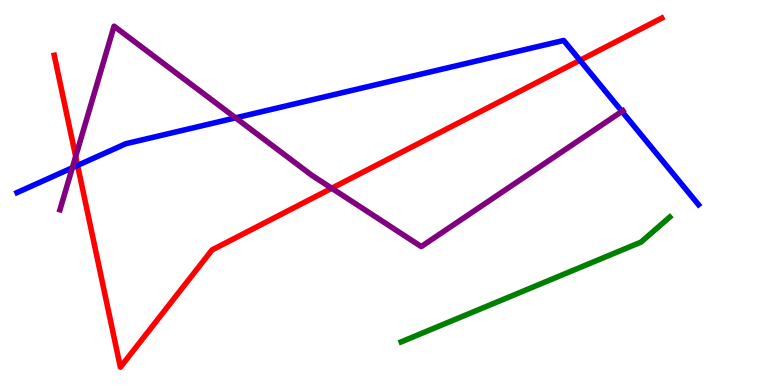[{'lines': ['blue', 'red'], 'intersections': [{'x': 1.0, 'y': 5.7}, {'x': 7.48, 'y': 8.43}]}, {'lines': ['green', 'red'], 'intersections': []}, {'lines': ['purple', 'red'], 'intersections': [{'x': 0.977, 'y': 5.94}, {'x': 4.28, 'y': 5.11}]}, {'lines': ['blue', 'green'], 'intersections': []}, {'lines': ['blue', 'purple'], 'intersections': [{'x': 0.933, 'y': 5.64}, {'x': 3.04, 'y': 6.94}, {'x': 8.02, 'y': 7.11}]}, {'lines': ['green', 'purple'], 'intersections': []}]